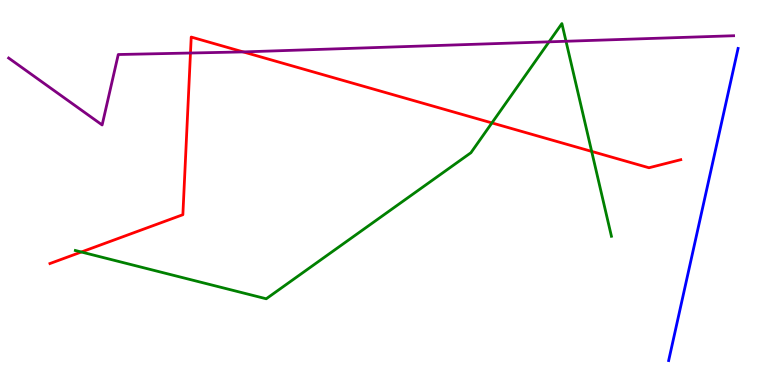[{'lines': ['blue', 'red'], 'intersections': []}, {'lines': ['green', 'red'], 'intersections': [{'x': 1.05, 'y': 3.45}, {'x': 6.35, 'y': 6.81}, {'x': 7.63, 'y': 6.07}]}, {'lines': ['purple', 'red'], 'intersections': [{'x': 2.46, 'y': 8.62}, {'x': 3.14, 'y': 8.65}]}, {'lines': ['blue', 'green'], 'intersections': []}, {'lines': ['blue', 'purple'], 'intersections': []}, {'lines': ['green', 'purple'], 'intersections': [{'x': 7.08, 'y': 8.91}, {'x': 7.3, 'y': 8.93}]}]